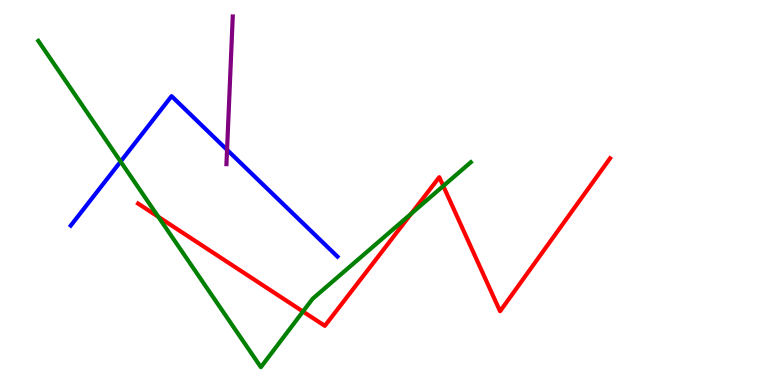[{'lines': ['blue', 'red'], 'intersections': []}, {'lines': ['green', 'red'], 'intersections': [{'x': 2.04, 'y': 4.37}, {'x': 3.91, 'y': 1.91}, {'x': 5.31, 'y': 4.45}, {'x': 5.72, 'y': 5.17}]}, {'lines': ['purple', 'red'], 'intersections': []}, {'lines': ['blue', 'green'], 'intersections': [{'x': 1.56, 'y': 5.8}]}, {'lines': ['blue', 'purple'], 'intersections': [{'x': 2.93, 'y': 6.11}]}, {'lines': ['green', 'purple'], 'intersections': []}]